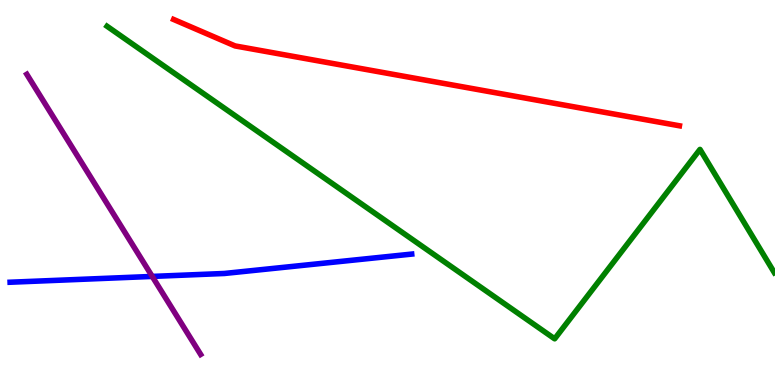[{'lines': ['blue', 'red'], 'intersections': []}, {'lines': ['green', 'red'], 'intersections': []}, {'lines': ['purple', 'red'], 'intersections': []}, {'lines': ['blue', 'green'], 'intersections': []}, {'lines': ['blue', 'purple'], 'intersections': [{'x': 1.96, 'y': 2.82}]}, {'lines': ['green', 'purple'], 'intersections': []}]